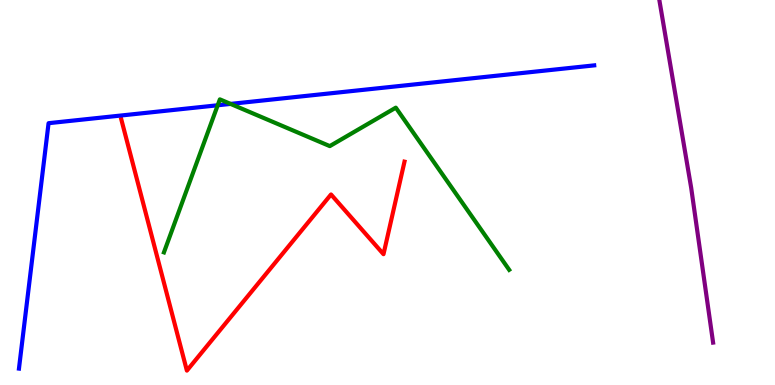[{'lines': ['blue', 'red'], 'intersections': []}, {'lines': ['green', 'red'], 'intersections': []}, {'lines': ['purple', 'red'], 'intersections': []}, {'lines': ['blue', 'green'], 'intersections': [{'x': 2.81, 'y': 7.27}, {'x': 2.97, 'y': 7.3}]}, {'lines': ['blue', 'purple'], 'intersections': []}, {'lines': ['green', 'purple'], 'intersections': []}]